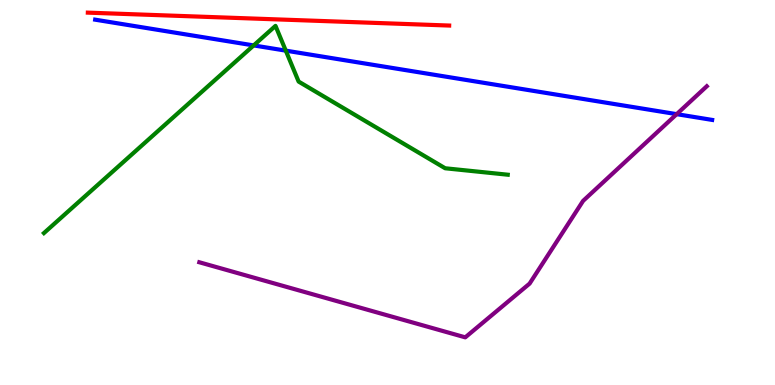[{'lines': ['blue', 'red'], 'intersections': []}, {'lines': ['green', 'red'], 'intersections': []}, {'lines': ['purple', 'red'], 'intersections': []}, {'lines': ['blue', 'green'], 'intersections': [{'x': 3.27, 'y': 8.82}, {'x': 3.69, 'y': 8.68}]}, {'lines': ['blue', 'purple'], 'intersections': [{'x': 8.73, 'y': 7.03}]}, {'lines': ['green', 'purple'], 'intersections': []}]